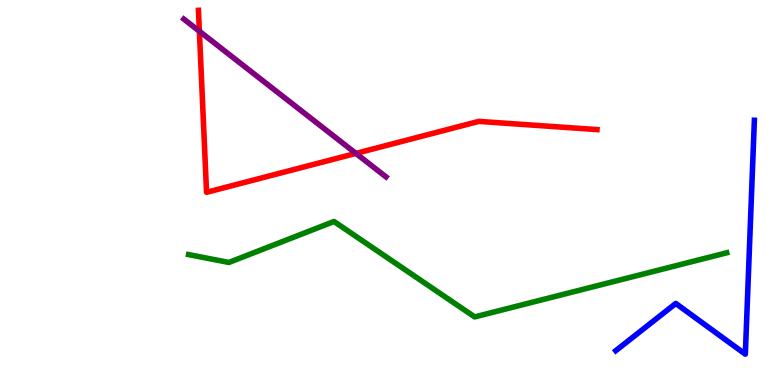[{'lines': ['blue', 'red'], 'intersections': []}, {'lines': ['green', 'red'], 'intersections': []}, {'lines': ['purple', 'red'], 'intersections': [{'x': 2.57, 'y': 9.19}, {'x': 4.59, 'y': 6.02}]}, {'lines': ['blue', 'green'], 'intersections': []}, {'lines': ['blue', 'purple'], 'intersections': []}, {'lines': ['green', 'purple'], 'intersections': []}]